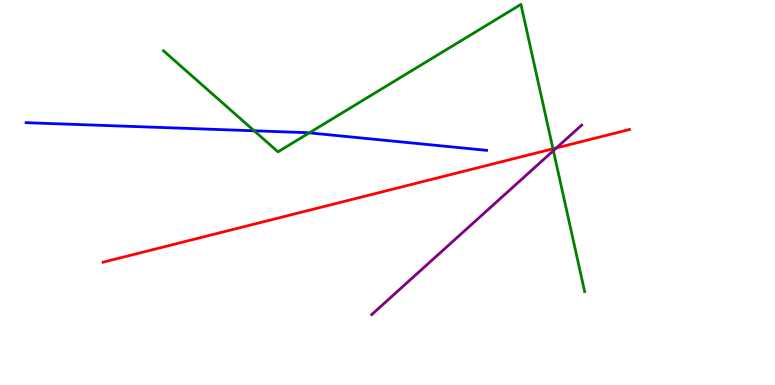[{'lines': ['blue', 'red'], 'intersections': []}, {'lines': ['green', 'red'], 'intersections': [{'x': 7.14, 'y': 6.14}]}, {'lines': ['purple', 'red'], 'intersections': [{'x': 7.18, 'y': 6.16}]}, {'lines': ['blue', 'green'], 'intersections': [{'x': 3.28, 'y': 6.6}, {'x': 3.99, 'y': 6.55}]}, {'lines': ['blue', 'purple'], 'intersections': []}, {'lines': ['green', 'purple'], 'intersections': [{'x': 7.14, 'y': 6.09}]}]